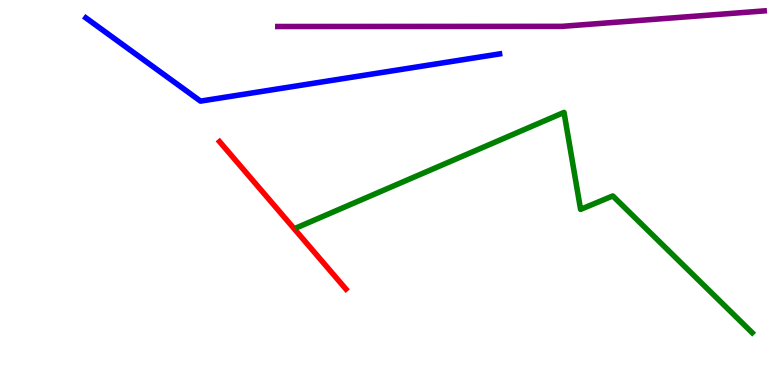[{'lines': ['blue', 'red'], 'intersections': []}, {'lines': ['green', 'red'], 'intersections': []}, {'lines': ['purple', 'red'], 'intersections': []}, {'lines': ['blue', 'green'], 'intersections': []}, {'lines': ['blue', 'purple'], 'intersections': []}, {'lines': ['green', 'purple'], 'intersections': []}]